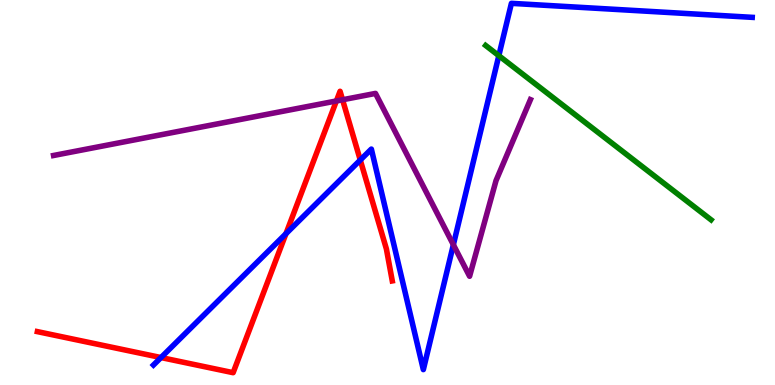[{'lines': ['blue', 'red'], 'intersections': [{'x': 2.08, 'y': 0.713}, {'x': 3.69, 'y': 3.93}, {'x': 4.65, 'y': 5.84}]}, {'lines': ['green', 'red'], 'intersections': []}, {'lines': ['purple', 'red'], 'intersections': [{'x': 4.34, 'y': 7.38}, {'x': 4.42, 'y': 7.41}]}, {'lines': ['blue', 'green'], 'intersections': [{'x': 6.44, 'y': 8.55}]}, {'lines': ['blue', 'purple'], 'intersections': [{'x': 5.85, 'y': 3.64}]}, {'lines': ['green', 'purple'], 'intersections': []}]